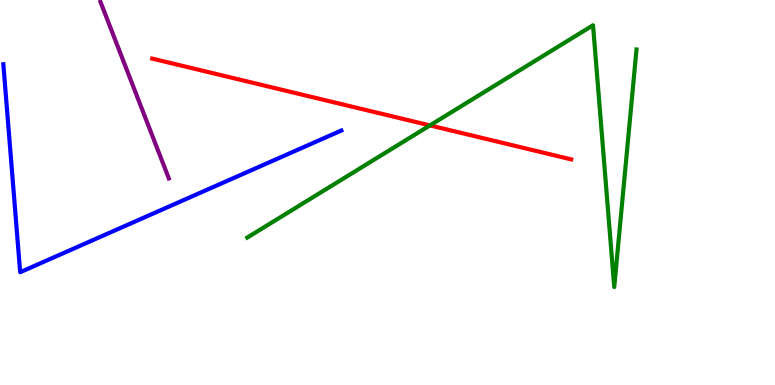[{'lines': ['blue', 'red'], 'intersections': []}, {'lines': ['green', 'red'], 'intersections': [{'x': 5.55, 'y': 6.74}]}, {'lines': ['purple', 'red'], 'intersections': []}, {'lines': ['blue', 'green'], 'intersections': []}, {'lines': ['blue', 'purple'], 'intersections': []}, {'lines': ['green', 'purple'], 'intersections': []}]